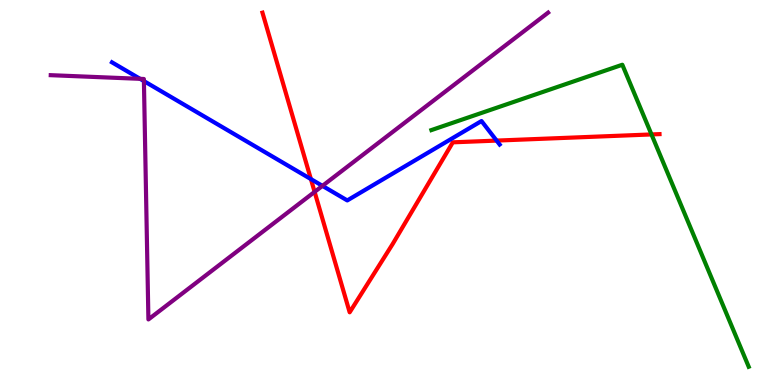[{'lines': ['blue', 'red'], 'intersections': [{'x': 4.01, 'y': 5.35}, {'x': 6.41, 'y': 6.35}]}, {'lines': ['green', 'red'], 'intersections': [{'x': 8.41, 'y': 6.51}]}, {'lines': ['purple', 'red'], 'intersections': [{'x': 4.06, 'y': 5.02}]}, {'lines': ['blue', 'green'], 'intersections': []}, {'lines': ['blue', 'purple'], 'intersections': [{'x': 1.81, 'y': 7.95}, {'x': 1.86, 'y': 7.89}, {'x': 4.16, 'y': 5.17}]}, {'lines': ['green', 'purple'], 'intersections': []}]